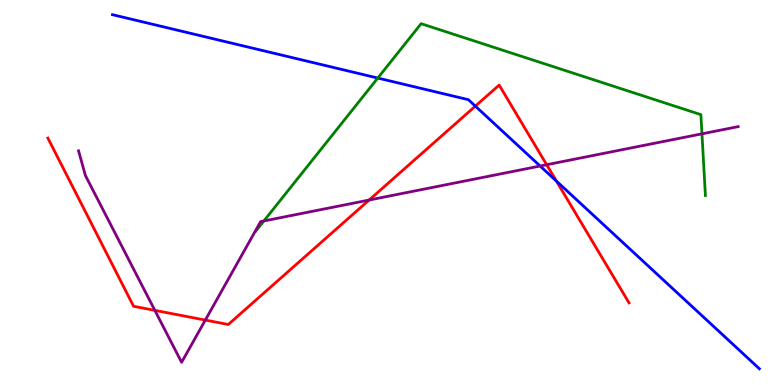[{'lines': ['blue', 'red'], 'intersections': [{'x': 6.13, 'y': 7.24}, {'x': 7.18, 'y': 5.3}]}, {'lines': ['green', 'red'], 'intersections': []}, {'lines': ['purple', 'red'], 'intersections': [{'x': 2.0, 'y': 1.94}, {'x': 2.65, 'y': 1.69}, {'x': 4.76, 'y': 4.8}, {'x': 7.05, 'y': 5.72}]}, {'lines': ['blue', 'green'], 'intersections': [{'x': 4.87, 'y': 7.97}]}, {'lines': ['blue', 'purple'], 'intersections': [{'x': 6.97, 'y': 5.69}]}, {'lines': ['green', 'purple'], 'intersections': [{'x': 3.4, 'y': 4.26}, {'x': 9.06, 'y': 6.52}]}]